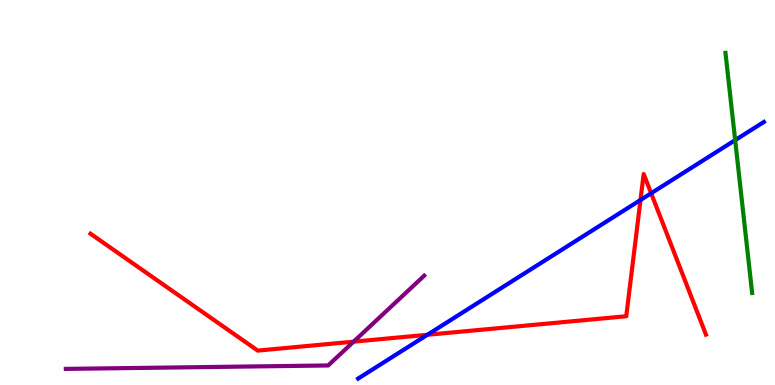[{'lines': ['blue', 'red'], 'intersections': [{'x': 5.51, 'y': 1.3}, {'x': 8.26, 'y': 4.8}, {'x': 8.4, 'y': 4.98}]}, {'lines': ['green', 'red'], 'intersections': []}, {'lines': ['purple', 'red'], 'intersections': [{'x': 4.56, 'y': 1.13}]}, {'lines': ['blue', 'green'], 'intersections': [{'x': 9.49, 'y': 6.36}]}, {'lines': ['blue', 'purple'], 'intersections': []}, {'lines': ['green', 'purple'], 'intersections': []}]